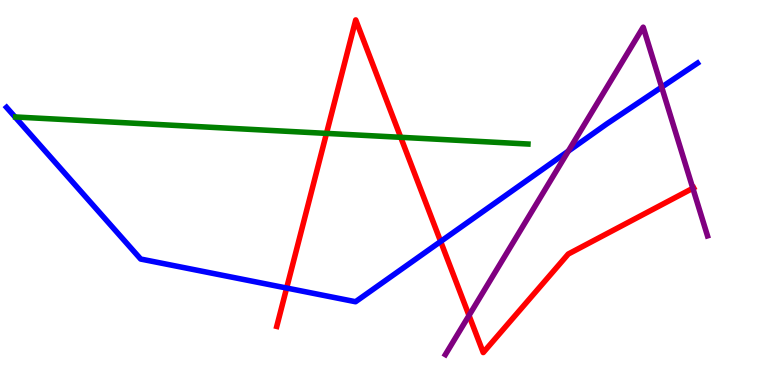[{'lines': ['blue', 'red'], 'intersections': [{'x': 3.7, 'y': 2.52}, {'x': 5.69, 'y': 3.73}]}, {'lines': ['green', 'red'], 'intersections': [{'x': 4.21, 'y': 6.54}, {'x': 5.17, 'y': 6.43}]}, {'lines': ['purple', 'red'], 'intersections': [{'x': 6.05, 'y': 1.81}, {'x': 8.94, 'y': 5.11}]}, {'lines': ['blue', 'green'], 'intersections': []}, {'lines': ['blue', 'purple'], 'intersections': [{'x': 7.33, 'y': 6.08}, {'x': 8.54, 'y': 7.74}]}, {'lines': ['green', 'purple'], 'intersections': []}]